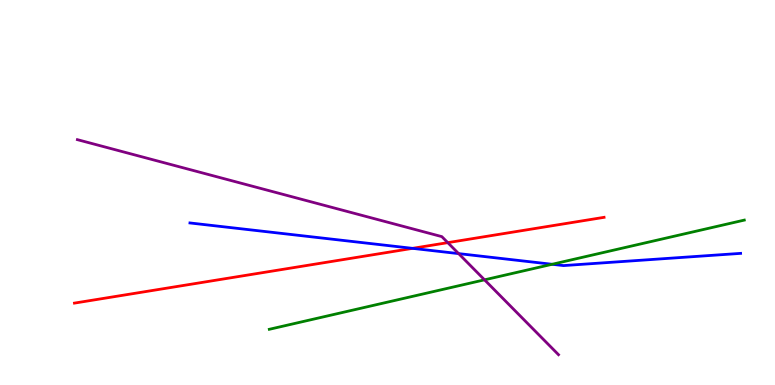[{'lines': ['blue', 'red'], 'intersections': [{'x': 5.32, 'y': 3.55}]}, {'lines': ['green', 'red'], 'intersections': []}, {'lines': ['purple', 'red'], 'intersections': [{'x': 5.78, 'y': 3.7}]}, {'lines': ['blue', 'green'], 'intersections': [{'x': 7.12, 'y': 3.14}]}, {'lines': ['blue', 'purple'], 'intersections': [{'x': 5.92, 'y': 3.41}]}, {'lines': ['green', 'purple'], 'intersections': [{'x': 6.25, 'y': 2.73}]}]